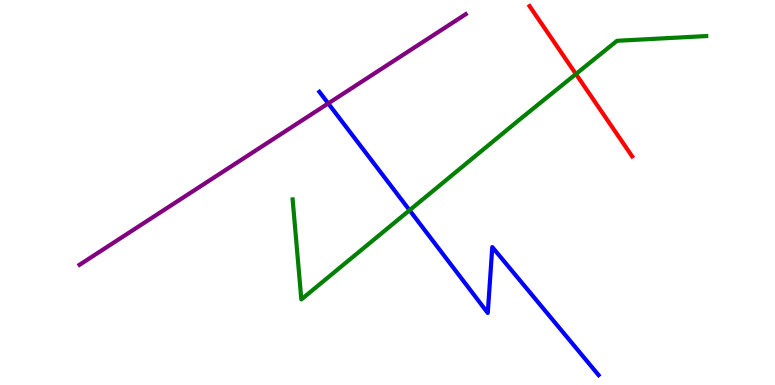[{'lines': ['blue', 'red'], 'intersections': []}, {'lines': ['green', 'red'], 'intersections': [{'x': 7.43, 'y': 8.08}]}, {'lines': ['purple', 'red'], 'intersections': []}, {'lines': ['blue', 'green'], 'intersections': [{'x': 5.28, 'y': 4.54}]}, {'lines': ['blue', 'purple'], 'intersections': [{'x': 4.24, 'y': 7.31}]}, {'lines': ['green', 'purple'], 'intersections': []}]